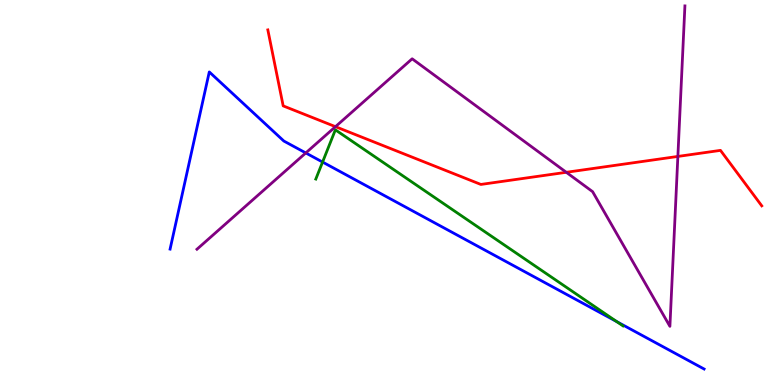[{'lines': ['blue', 'red'], 'intersections': []}, {'lines': ['green', 'red'], 'intersections': []}, {'lines': ['purple', 'red'], 'intersections': [{'x': 4.33, 'y': 6.71}, {'x': 7.31, 'y': 5.52}, {'x': 8.75, 'y': 5.94}]}, {'lines': ['blue', 'green'], 'intersections': [{'x': 4.16, 'y': 5.79}, {'x': 7.96, 'y': 1.65}]}, {'lines': ['blue', 'purple'], 'intersections': [{'x': 3.95, 'y': 6.03}]}, {'lines': ['green', 'purple'], 'intersections': []}]